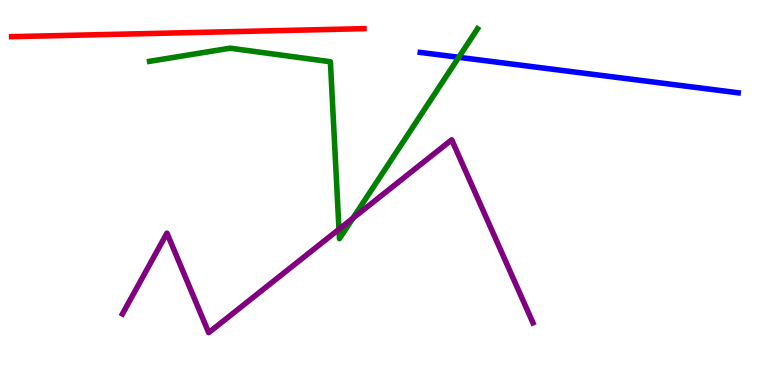[{'lines': ['blue', 'red'], 'intersections': []}, {'lines': ['green', 'red'], 'intersections': []}, {'lines': ['purple', 'red'], 'intersections': []}, {'lines': ['blue', 'green'], 'intersections': [{'x': 5.92, 'y': 8.51}]}, {'lines': ['blue', 'purple'], 'intersections': []}, {'lines': ['green', 'purple'], 'intersections': [{'x': 4.37, 'y': 4.05}, {'x': 4.55, 'y': 4.33}]}]